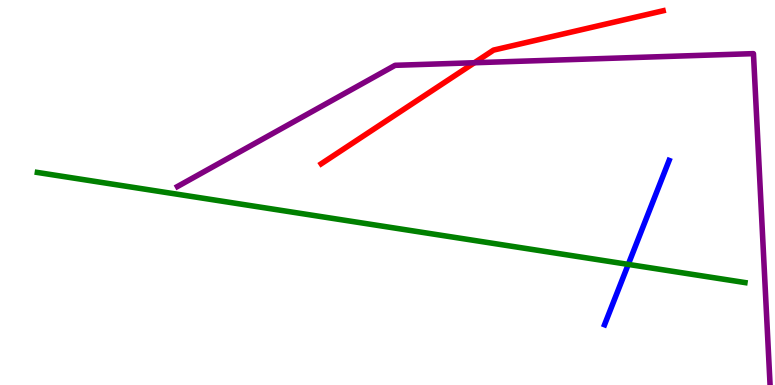[{'lines': ['blue', 'red'], 'intersections': []}, {'lines': ['green', 'red'], 'intersections': []}, {'lines': ['purple', 'red'], 'intersections': [{'x': 6.12, 'y': 8.37}]}, {'lines': ['blue', 'green'], 'intersections': [{'x': 8.11, 'y': 3.13}]}, {'lines': ['blue', 'purple'], 'intersections': []}, {'lines': ['green', 'purple'], 'intersections': []}]